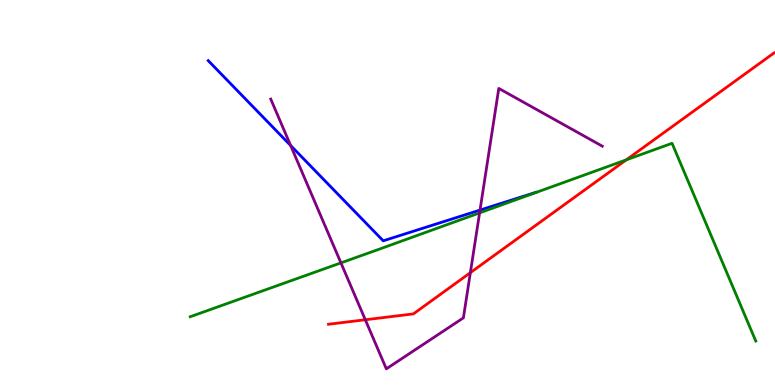[{'lines': ['blue', 'red'], 'intersections': []}, {'lines': ['green', 'red'], 'intersections': [{'x': 8.08, 'y': 5.85}]}, {'lines': ['purple', 'red'], 'intersections': [{'x': 4.71, 'y': 1.69}, {'x': 6.07, 'y': 2.92}]}, {'lines': ['blue', 'green'], 'intersections': []}, {'lines': ['blue', 'purple'], 'intersections': [{'x': 3.75, 'y': 6.22}, {'x': 6.19, 'y': 4.54}]}, {'lines': ['green', 'purple'], 'intersections': [{'x': 4.4, 'y': 3.17}, {'x': 6.19, 'y': 4.47}]}]